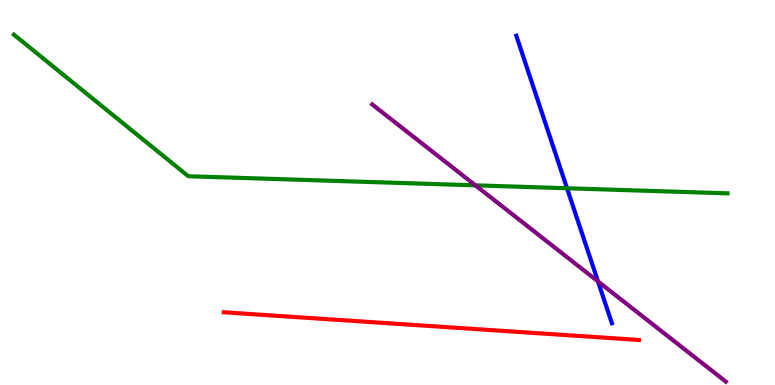[{'lines': ['blue', 'red'], 'intersections': []}, {'lines': ['green', 'red'], 'intersections': []}, {'lines': ['purple', 'red'], 'intersections': []}, {'lines': ['blue', 'green'], 'intersections': [{'x': 7.32, 'y': 5.11}]}, {'lines': ['blue', 'purple'], 'intersections': [{'x': 7.72, 'y': 2.69}]}, {'lines': ['green', 'purple'], 'intersections': [{'x': 6.13, 'y': 5.19}]}]